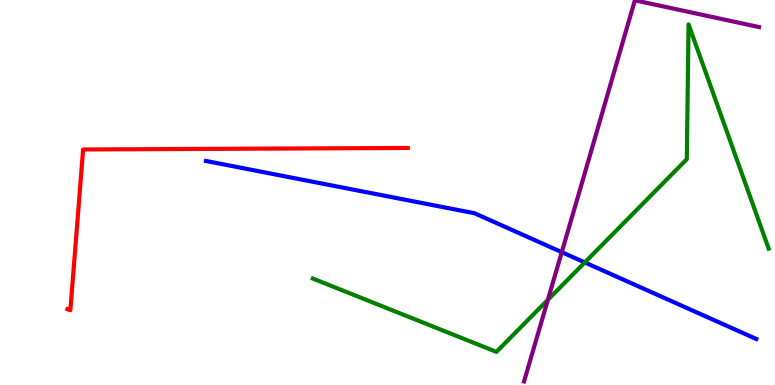[{'lines': ['blue', 'red'], 'intersections': []}, {'lines': ['green', 'red'], 'intersections': []}, {'lines': ['purple', 'red'], 'intersections': []}, {'lines': ['blue', 'green'], 'intersections': [{'x': 7.55, 'y': 3.18}]}, {'lines': ['blue', 'purple'], 'intersections': [{'x': 7.25, 'y': 3.45}]}, {'lines': ['green', 'purple'], 'intersections': [{'x': 7.07, 'y': 2.21}]}]